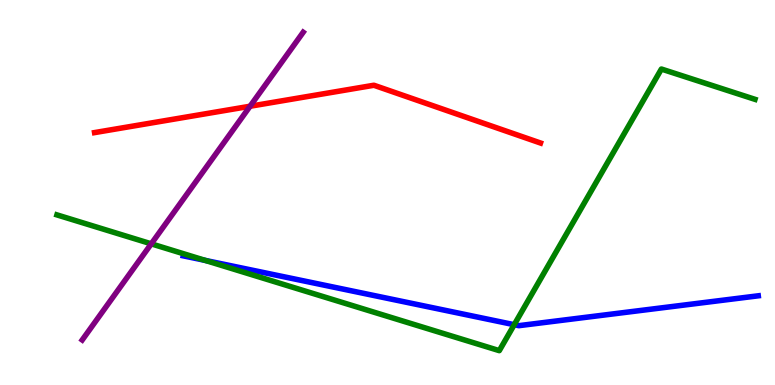[{'lines': ['blue', 'red'], 'intersections': []}, {'lines': ['green', 'red'], 'intersections': []}, {'lines': ['purple', 'red'], 'intersections': [{'x': 3.23, 'y': 7.24}]}, {'lines': ['blue', 'green'], 'intersections': [{'x': 2.65, 'y': 3.24}, {'x': 6.64, 'y': 1.57}]}, {'lines': ['blue', 'purple'], 'intersections': []}, {'lines': ['green', 'purple'], 'intersections': [{'x': 1.95, 'y': 3.67}]}]